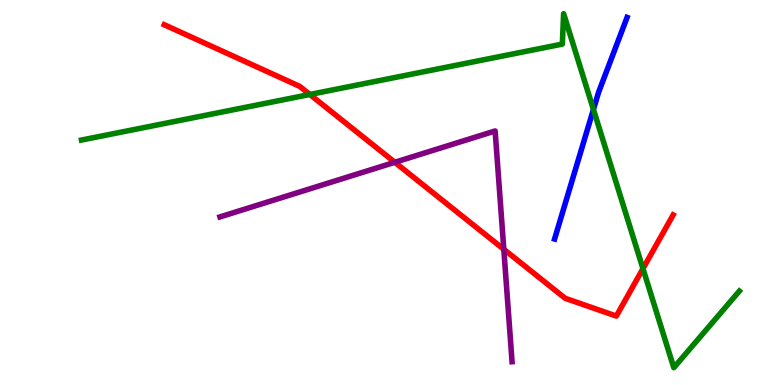[{'lines': ['blue', 'red'], 'intersections': []}, {'lines': ['green', 'red'], 'intersections': [{'x': 4.0, 'y': 7.55}, {'x': 8.3, 'y': 3.02}]}, {'lines': ['purple', 'red'], 'intersections': [{'x': 5.09, 'y': 5.78}, {'x': 6.5, 'y': 3.52}]}, {'lines': ['blue', 'green'], 'intersections': [{'x': 7.66, 'y': 7.16}]}, {'lines': ['blue', 'purple'], 'intersections': []}, {'lines': ['green', 'purple'], 'intersections': []}]